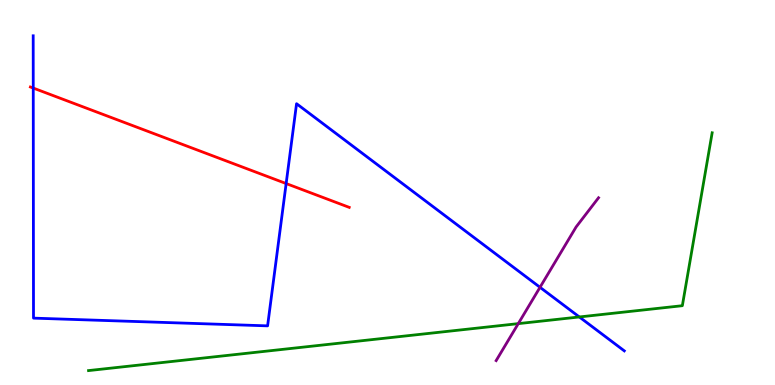[{'lines': ['blue', 'red'], 'intersections': [{'x': 0.429, 'y': 7.71}, {'x': 3.69, 'y': 5.23}]}, {'lines': ['green', 'red'], 'intersections': []}, {'lines': ['purple', 'red'], 'intersections': []}, {'lines': ['blue', 'green'], 'intersections': [{'x': 7.48, 'y': 1.77}]}, {'lines': ['blue', 'purple'], 'intersections': [{'x': 6.97, 'y': 2.54}]}, {'lines': ['green', 'purple'], 'intersections': [{'x': 6.69, 'y': 1.59}]}]